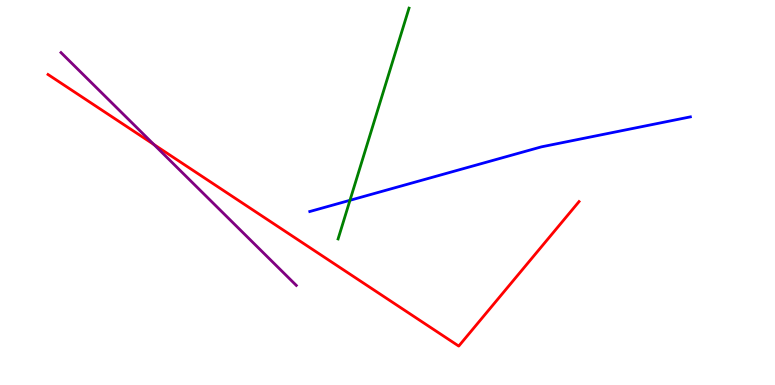[{'lines': ['blue', 'red'], 'intersections': []}, {'lines': ['green', 'red'], 'intersections': []}, {'lines': ['purple', 'red'], 'intersections': [{'x': 1.99, 'y': 6.25}]}, {'lines': ['blue', 'green'], 'intersections': [{'x': 4.52, 'y': 4.8}]}, {'lines': ['blue', 'purple'], 'intersections': []}, {'lines': ['green', 'purple'], 'intersections': []}]